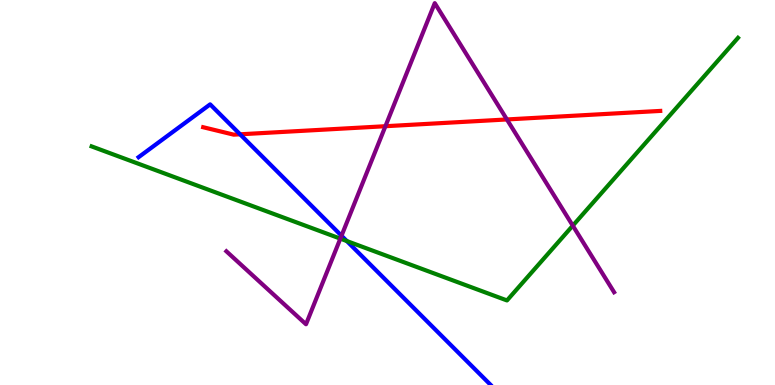[{'lines': ['blue', 'red'], 'intersections': [{'x': 3.1, 'y': 6.51}]}, {'lines': ['green', 'red'], 'intersections': []}, {'lines': ['purple', 'red'], 'intersections': [{'x': 4.97, 'y': 6.72}, {'x': 6.54, 'y': 6.9}]}, {'lines': ['blue', 'green'], 'intersections': [{'x': 4.48, 'y': 3.74}]}, {'lines': ['blue', 'purple'], 'intersections': [{'x': 4.41, 'y': 3.88}]}, {'lines': ['green', 'purple'], 'intersections': [{'x': 4.39, 'y': 3.8}, {'x': 7.39, 'y': 4.14}]}]